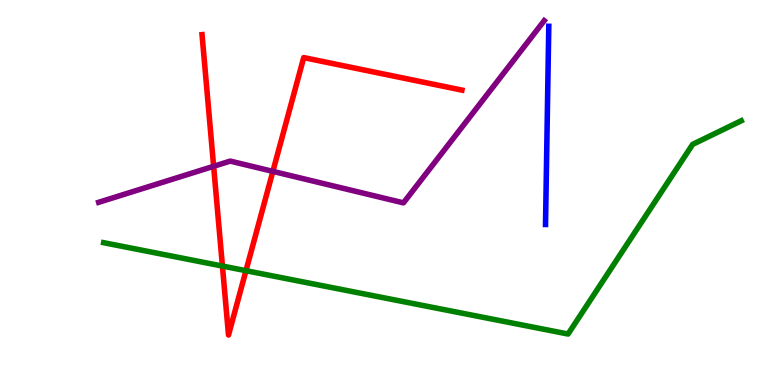[{'lines': ['blue', 'red'], 'intersections': []}, {'lines': ['green', 'red'], 'intersections': [{'x': 2.87, 'y': 3.09}, {'x': 3.17, 'y': 2.97}]}, {'lines': ['purple', 'red'], 'intersections': [{'x': 2.76, 'y': 5.68}, {'x': 3.52, 'y': 5.55}]}, {'lines': ['blue', 'green'], 'intersections': []}, {'lines': ['blue', 'purple'], 'intersections': []}, {'lines': ['green', 'purple'], 'intersections': []}]